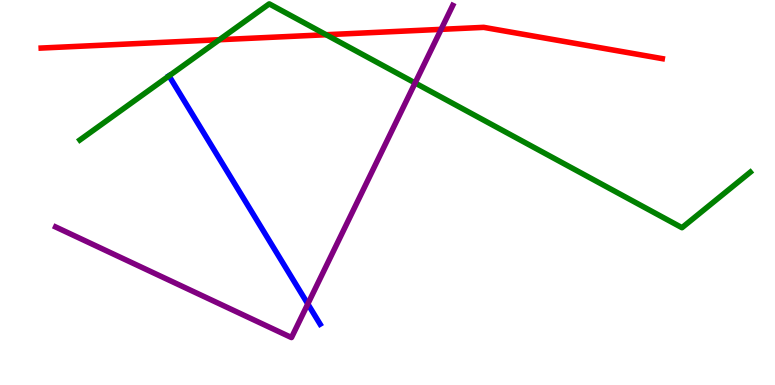[{'lines': ['blue', 'red'], 'intersections': []}, {'lines': ['green', 'red'], 'intersections': [{'x': 2.83, 'y': 8.97}, {'x': 4.21, 'y': 9.1}]}, {'lines': ['purple', 'red'], 'intersections': [{'x': 5.69, 'y': 9.24}]}, {'lines': ['blue', 'green'], 'intersections': [{'x': 2.18, 'y': 8.03}]}, {'lines': ['blue', 'purple'], 'intersections': [{'x': 3.97, 'y': 2.11}]}, {'lines': ['green', 'purple'], 'intersections': [{'x': 5.36, 'y': 7.85}]}]